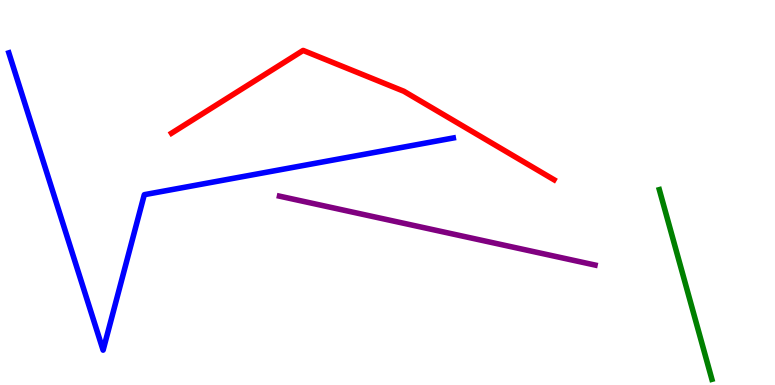[{'lines': ['blue', 'red'], 'intersections': []}, {'lines': ['green', 'red'], 'intersections': []}, {'lines': ['purple', 'red'], 'intersections': []}, {'lines': ['blue', 'green'], 'intersections': []}, {'lines': ['blue', 'purple'], 'intersections': []}, {'lines': ['green', 'purple'], 'intersections': []}]